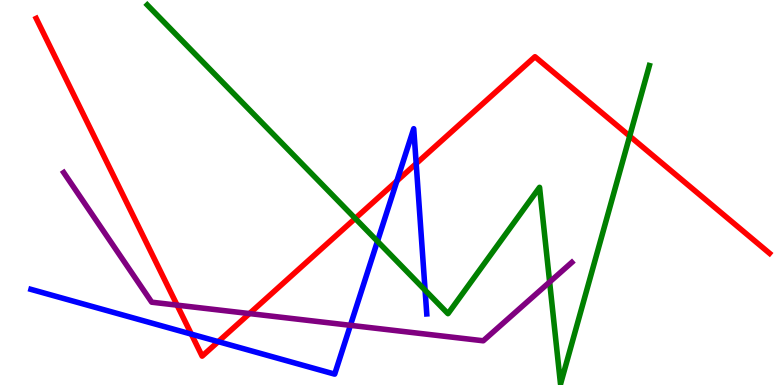[{'lines': ['blue', 'red'], 'intersections': [{'x': 2.47, 'y': 1.32}, {'x': 2.82, 'y': 1.13}, {'x': 5.12, 'y': 5.3}, {'x': 5.37, 'y': 5.75}]}, {'lines': ['green', 'red'], 'intersections': [{'x': 4.58, 'y': 4.33}, {'x': 8.13, 'y': 6.46}]}, {'lines': ['purple', 'red'], 'intersections': [{'x': 2.29, 'y': 2.07}, {'x': 3.22, 'y': 1.86}]}, {'lines': ['blue', 'green'], 'intersections': [{'x': 4.87, 'y': 3.73}, {'x': 5.49, 'y': 2.46}]}, {'lines': ['blue', 'purple'], 'intersections': [{'x': 4.52, 'y': 1.55}]}, {'lines': ['green', 'purple'], 'intersections': [{'x': 7.09, 'y': 2.67}]}]